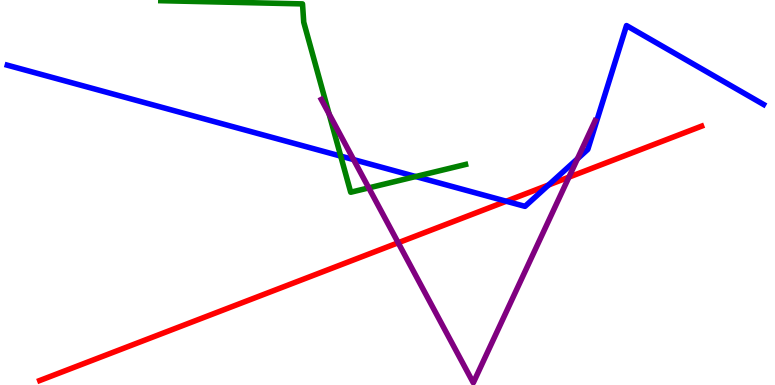[{'lines': ['blue', 'red'], 'intersections': [{'x': 6.53, 'y': 4.77}, {'x': 7.08, 'y': 5.2}]}, {'lines': ['green', 'red'], 'intersections': []}, {'lines': ['purple', 'red'], 'intersections': [{'x': 5.14, 'y': 3.69}, {'x': 7.34, 'y': 5.4}]}, {'lines': ['blue', 'green'], 'intersections': [{'x': 4.4, 'y': 5.95}, {'x': 5.36, 'y': 5.41}]}, {'lines': ['blue', 'purple'], 'intersections': [{'x': 4.56, 'y': 5.85}, {'x': 7.45, 'y': 5.87}]}, {'lines': ['green', 'purple'], 'intersections': [{'x': 4.25, 'y': 7.04}, {'x': 4.76, 'y': 5.12}]}]